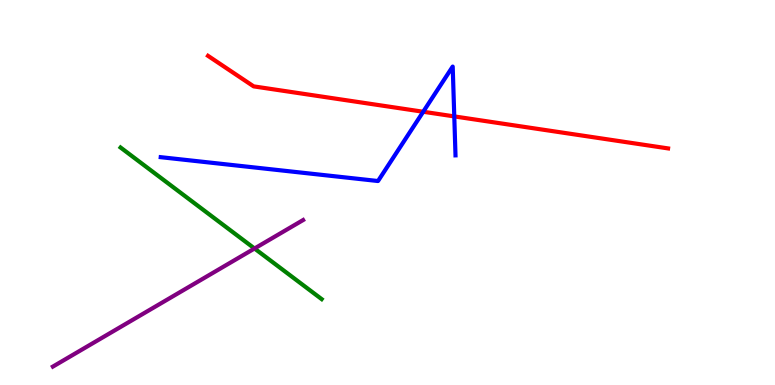[{'lines': ['blue', 'red'], 'intersections': [{'x': 5.46, 'y': 7.1}, {'x': 5.86, 'y': 6.98}]}, {'lines': ['green', 'red'], 'intersections': []}, {'lines': ['purple', 'red'], 'intersections': []}, {'lines': ['blue', 'green'], 'intersections': []}, {'lines': ['blue', 'purple'], 'intersections': []}, {'lines': ['green', 'purple'], 'intersections': [{'x': 3.28, 'y': 3.55}]}]